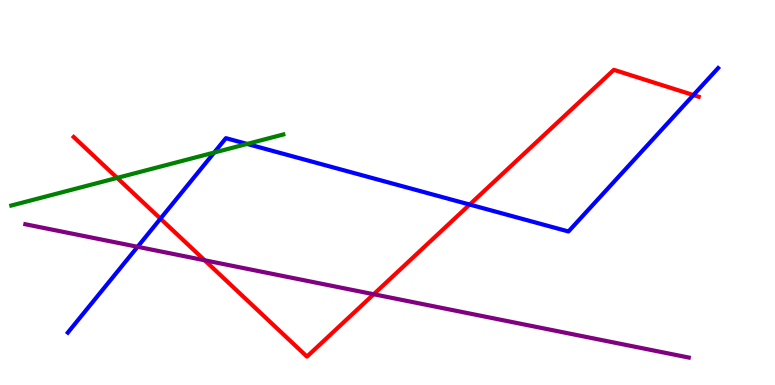[{'lines': ['blue', 'red'], 'intersections': [{'x': 2.07, 'y': 4.32}, {'x': 6.06, 'y': 4.69}, {'x': 8.95, 'y': 7.53}]}, {'lines': ['green', 'red'], 'intersections': [{'x': 1.51, 'y': 5.38}]}, {'lines': ['purple', 'red'], 'intersections': [{'x': 2.64, 'y': 3.24}, {'x': 4.82, 'y': 2.36}]}, {'lines': ['blue', 'green'], 'intersections': [{'x': 2.76, 'y': 6.04}, {'x': 3.19, 'y': 6.26}]}, {'lines': ['blue', 'purple'], 'intersections': [{'x': 1.78, 'y': 3.59}]}, {'lines': ['green', 'purple'], 'intersections': []}]